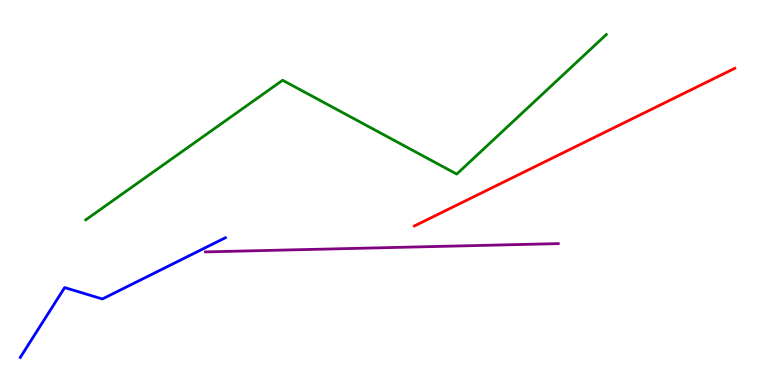[{'lines': ['blue', 'red'], 'intersections': []}, {'lines': ['green', 'red'], 'intersections': []}, {'lines': ['purple', 'red'], 'intersections': []}, {'lines': ['blue', 'green'], 'intersections': []}, {'lines': ['blue', 'purple'], 'intersections': []}, {'lines': ['green', 'purple'], 'intersections': []}]